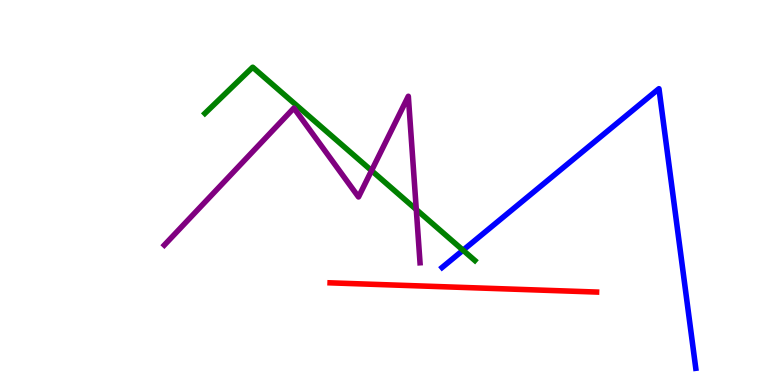[{'lines': ['blue', 'red'], 'intersections': []}, {'lines': ['green', 'red'], 'intersections': []}, {'lines': ['purple', 'red'], 'intersections': []}, {'lines': ['blue', 'green'], 'intersections': [{'x': 5.97, 'y': 3.5}]}, {'lines': ['blue', 'purple'], 'intersections': []}, {'lines': ['green', 'purple'], 'intersections': [{'x': 4.79, 'y': 5.57}, {'x': 5.37, 'y': 4.56}]}]